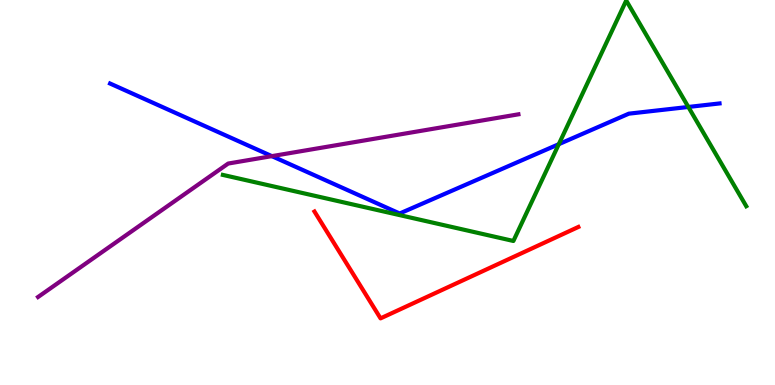[{'lines': ['blue', 'red'], 'intersections': []}, {'lines': ['green', 'red'], 'intersections': []}, {'lines': ['purple', 'red'], 'intersections': []}, {'lines': ['blue', 'green'], 'intersections': [{'x': 7.21, 'y': 6.26}, {'x': 8.88, 'y': 7.22}]}, {'lines': ['blue', 'purple'], 'intersections': [{'x': 3.51, 'y': 5.94}]}, {'lines': ['green', 'purple'], 'intersections': []}]